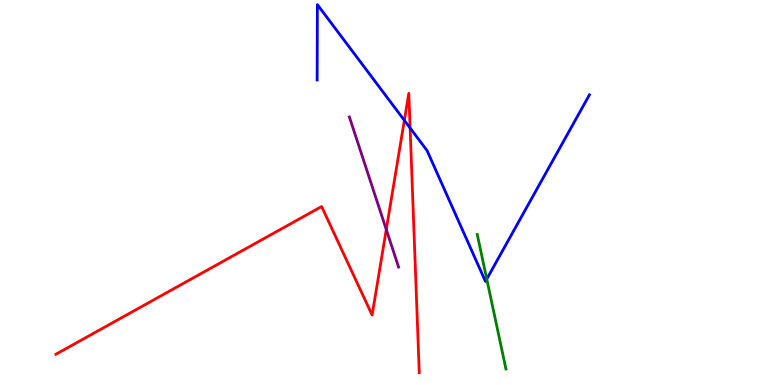[{'lines': ['blue', 'red'], 'intersections': [{'x': 5.22, 'y': 6.87}, {'x': 5.29, 'y': 6.67}]}, {'lines': ['green', 'red'], 'intersections': []}, {'lines': ['purple', 'red'], 'intersections': [{'x': 4.98, 'y': 4.04}]}, {'lines': ['blue', 'green'], 'intersections': [{'x': 6.28, 'y': 2.75}]}, {'lines': ['blue', 'purple'], 'intersections': []}, {'lines': ['green', 'purple'], 'intersections': []}]